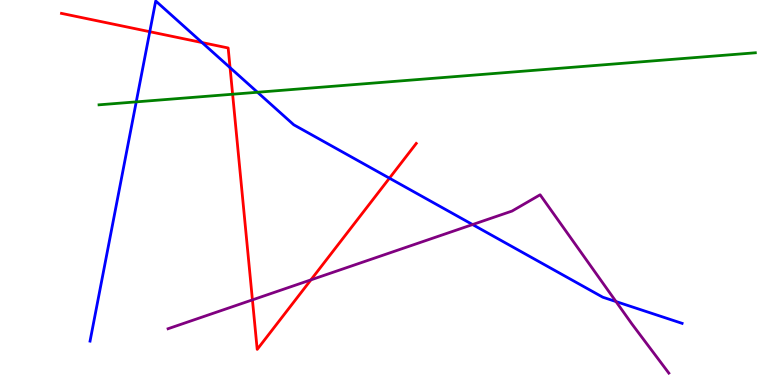[{'lines': ['blue', 'red'], 'intersections': [{'x': 1.93, 'y': 9.18}, {'x': 2.61, 'y': 8.89}, {'x': 2.97, 'y': 8.24}, {'x': 5.03, 'y': 5.37}]}, {'lines': ['green', 'red'], 'intersections': [{'x': 3.0, 'y': 7.55}]}, {'lines': ['purple', 'red'], 'intersections': [{'x': 3.26, 'y': 2.21}, {'x': 4.01, 'y': 2.73}]}, {'lines': ['blue', 'green'], 'intersections': [{'x': 1.76, 'y': 7.35}, {'x': 3.32, 'y': 7.6}]}, {'lines': ['blue', 'purple'], 'intersections': [{'x': 6.1, 'y': 4.17}, {'x': 7.95, 'y': 2.17}]}, {'lines': ['green', 'purple'], 'intersections': []}]